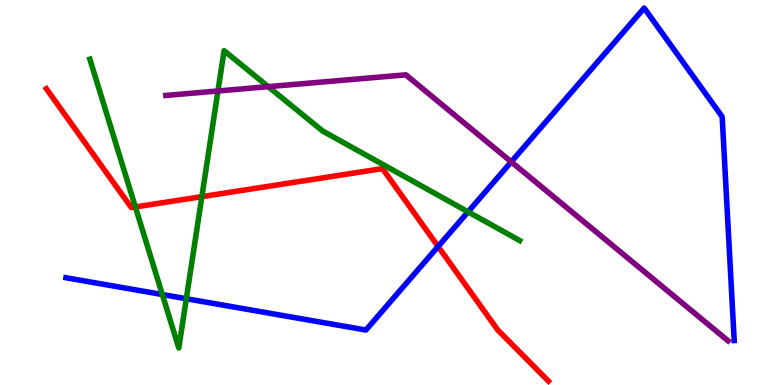[{'lines': ['blue', 'red'], 'intersections': [{'x': 5.65, 'y': 3.6}]}, {'lines': ['green', 'red'], 'intersections': [{'x': 1.75, 'y': 4.62}, {'x': 2.6, 'y': 4.89}]}, {'lines': ['purple', 'red'], 'intersections': []}, {'lines': ['blue', 'green'], 'intersections': [{'x': 2.09, 'y': 2.35}, {'x': 2.4, 'y': 2.24}, {'x': 6.04, 'y': 4.5}]}, {'lines': ['blue', 'purple'], 'intersections': [{'x': 6.6, 'y': 5.8}]}, {'lines': ['green', 'purple'], 'intersections': [{'x': 2.81, 'y': 7.64}, {'x': 3.46, 'y': 7.75}]}]